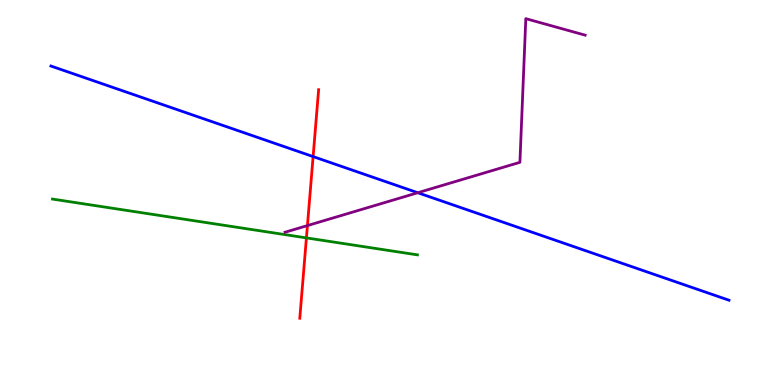[{'lines': ['blue', 'red'], 'intersections': [{'x': 4.04, 'y': 5.93}]}, {'lines': ['green', 'red'], 'intersections': [{'x': 3.95, 'y': 3.82}]}, {'lines': ['purple', 'red'], 'intersections': [{'x': 3.97, 'y': 4.14}]}, {'lines': ['blue', 'green'], 'intersections': []}, {'lines': ['blue', 'purple'], 'intersections': [{'x': 5.39, 'y': 4.99}]}, {'lines': ['green', 'purple'], 'intersections': []}]